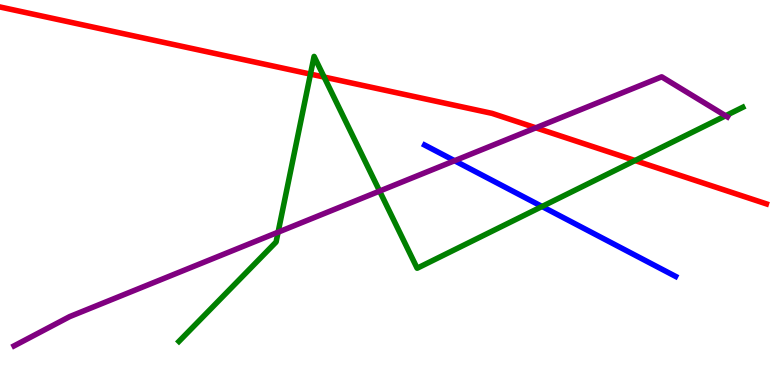[{'lines': ['blue', 'red'], 'intersections': []}, {'lines': ['green', 'red'], 'intersections': [{'x': 4.01, 'y': 8.07}, {'x': 4.18, 'y': 8.0}, {'x': 8.19, 'y': 5.83}]}, {'lines': ['purple', 'red'], 'intersections': [{'x': 6.91, 'y': 6.68}]}, {'lines': ['blue', 'green'], 'intersections': [{'x': 6.99, 'y': 4.64}]}, {'lines': ['blue', 'purple'], 'intersections': [{'x': 5.87, 'y': 5.83}]}, {'lines': ['green', 'purple'], 'intersections': [{'x': 3.59, 'y': 3.97}, {'x': 4.9, 'y': 5.04}, {'x': 9.36, 'y': 6.99}]}]